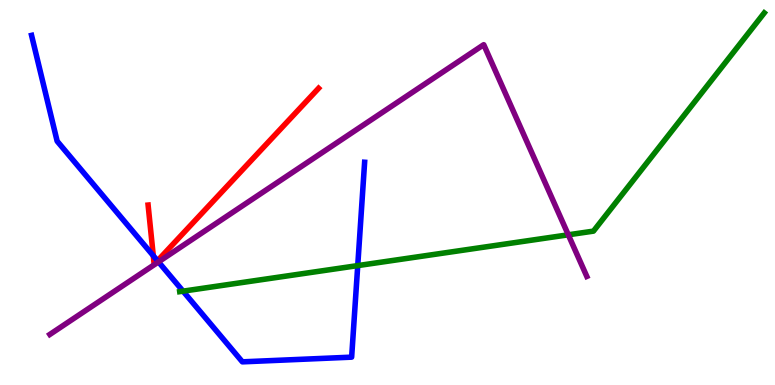[{'lines': ['blue', 'red'], 'intersections': [{'x': 1.98, 'y': 3.36}, {'x': 2.03, 'y': 3.23}]}, {'lines': ['green', 'red'], 'intersections': []}, {'lines': ['purple', 'red'], 'intersections': []}, {'lines': ['blue', 'green'], 'intersections': [{'x': 2.36, 'y': 2.44}, {'x': 4.62, 'y': 3.1}]}, {'lines': ['blue', 'purple'], 'intersections': [{'x': 2.04, 'y': 3.2}]}, {'lines': ['green', 'purple'], 'intersections': [{'x': 7.33, 'y': 3.9}]}]